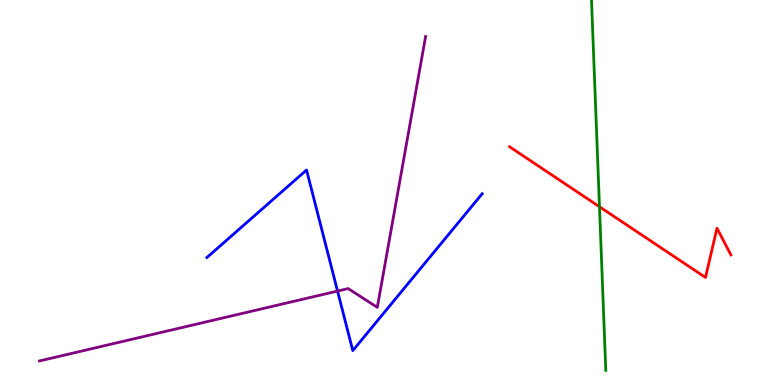[{'lines': ['blue', 'red'], 'intersections': []}, {'lines': ['green', 'red'], 'intersections': [{'x': 7.74, 'y': 4.63}]}, {'lines': ['purple', 'red'], 'intersections': []}, {'lines': ['blue', 'green'], 'intersections': []}, {'lines': ['blue', 'purple'], 'intersections': [{'x': 4.36, 'y': 2.44}]}, {'lines': ['green', 'purple'], 'intersections': []}]